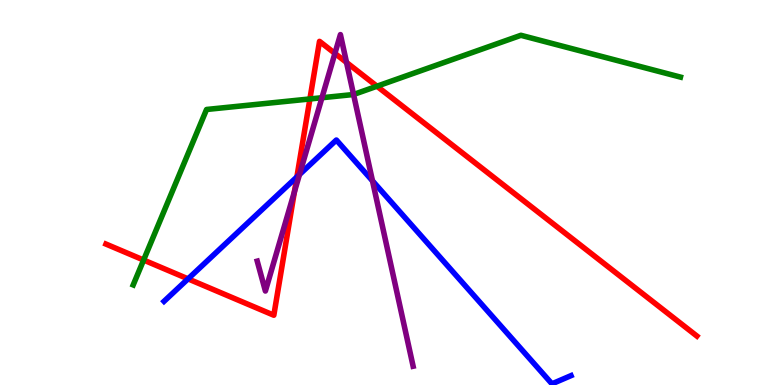[{'lines': ['blue', 'red'], 'intersections': [{'x': 2.43, 'y': 2.76}, {'x': 3.83, 'y': 5.4}]}, {'lines': ['green', 'red'], 'intersections': [{'x': 1.85, 'y': 3.25}, {'x': 4.0, 'y': 7.43}, {'x': 4.86, 'y': 7.76}]}, {'lines': ['purple', 'red'], 'intersections': [{'x': 3.8, 'y': 5.02}, {'x': 4.32, 'y': 8.61}, {'x': 4.47, 'y': 8.38}]}, {'lines': ['blue', 'green'], 'intersections': []}, {'lines': ['blue', 'purple'], 'intersections': [{'x': 3.86, 'y': 5.47}, {'x': 4.81, 'y': 5.3}]}, {'lines': ['green', 'purple'], 'intersections': [{'x': 4.15, 'y': 7.46}, {'x': 4.56, 'y': 7.55}]}]